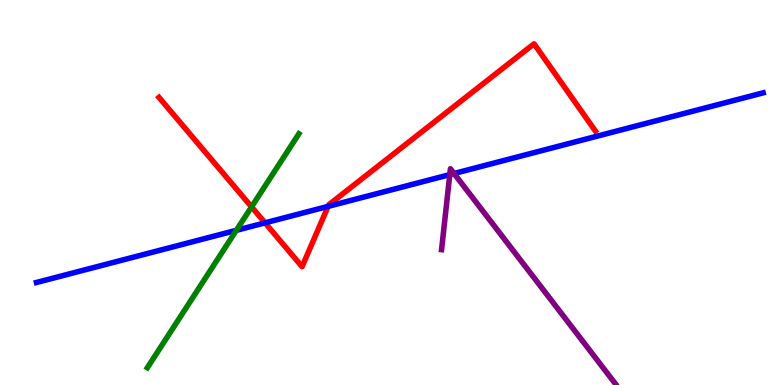[{'lines': ['blue', 'red'], 'intersections': [{'x': 3.42, 'y': 4.21}, {'x': 4.23, 'y': 4.64}]}, {'lines': ['green', 'red'], 'intersections': [{'x': 3.25, 'y': 4.63}]}, {'lines': ['purple', 'red'], 'intersections': []}, {'lines': ['blue', 'green'], 'intersections': [{'x': 3.05, 'y': 4.02}]}, {'lines': ['blue', 'purple'], 'intersections': [{'x': 5.8, 'y': 5.46}, {'x': 5.86, 'y': 5.49}]}, {'lines': ['green', 'purple'], 'intersections': []}]